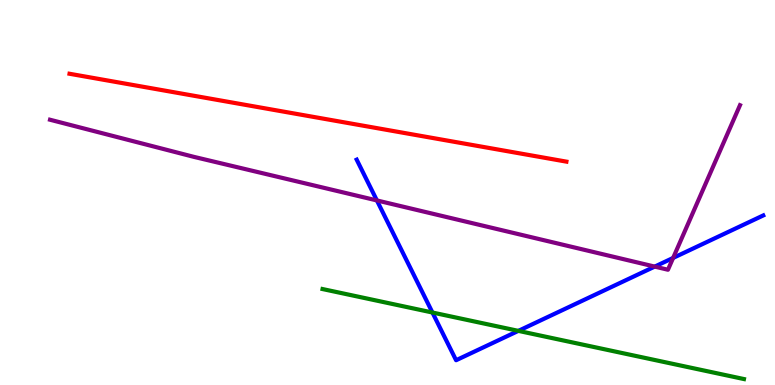[{'lines': ['blue', 'red'], 'intersections': []}, {'lines': ['green', 'red'], 'intersections': []}, {'lines': ['purple', 'red'], 'intersections': []}, {'lines': ['blue', 'green'], 'intersections': [{'x': 5.58, 'y': 1.88}, {'x': 6.69, 'y': 1.41}]}, {'lines': ['blue', 'purple'], 'intersections': [{'x': 4.86, 'y': 4.79}, {'x': 8.45, 'y': 3.08}, {'x': 8.69, 'y': 3.3}]}, {'lines': ['green', 'purple'], 'intersections': []}]